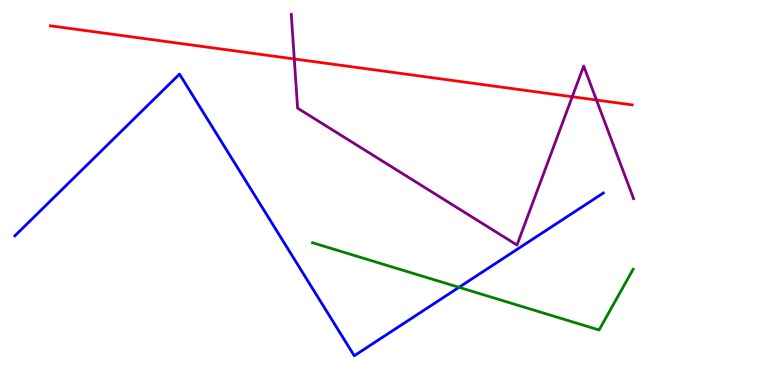[{'lines': ['blue', 'red'], 'intersections': []}, {'lines': ['green', 'red'], 'intersections': []}, {'lines': ['purple', 'red'], 'intersections': [{'x': 3.8, 'y': 8.47}, {'x': 7.38, 'y': 7.49}, {'x': 7.7, 'y': 7.4}]}, {'lines': ['blue', 'green'], 'intersections': [{'x': 5.92, 'y': 2.54}]}, {'lines': ['blue', 'purple'], 'intersections': []}, {'lines': ['green', 'purple'], 'intersections': []}]